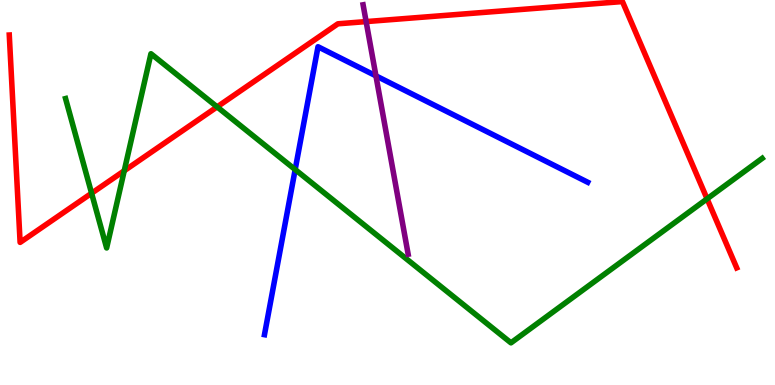[{'lines': ['blue', 'red'], 'intersections': []}, {'lines': ['green', 'red'], 'intersections': [{'x': 1.18, 'y': 4.98}, {'x': 1.6, 'y': 5.56}, {'x': 2.8, 'y': 7.22}, {'x': 9.12, 'y': 4.84}]}, {'lines': ['purple', 'red'], 'intersections': [{'x': 4.72, 'y': 9.44}]}, {'lines': ['blue', 'green'], 'intersections': [{'x': 3.81, 'y': 5.6}]}, {'lines': ['blue', 'purple'], 'intersections': [{'x': 4.85, 'y': 8.03}]}, {'lines': ['green', 'purple'], 'intersections': []}]